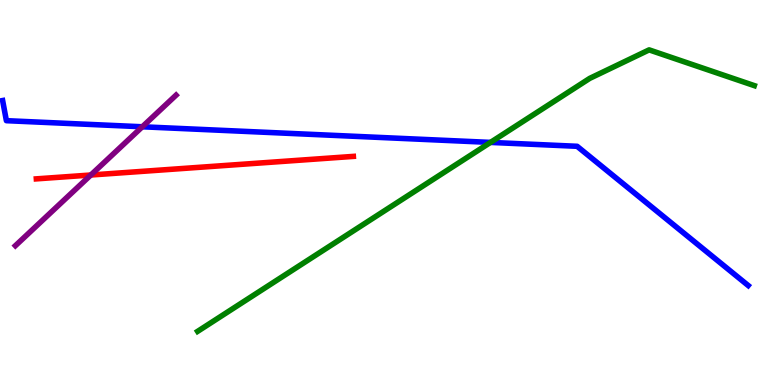[{'lines': ['blue', 'red'], 'intersections': []}, {'lines': ['green', 'red'], 'intersections': []}, {'lines': ['purple', 'red'], 'intersections': [{'x': 1.17, 'y': 5.45}]}, {'lines': ['blue', 'green'], 'intersections': [{'x': 6.33, 'y': 6.3}]}, {'lines': ['blue', 'purple'], 'intersections': [{'x': 1.84, 'y': 6.71}]}, {'lines': ['green', 'purple'], 'intersections': []}]